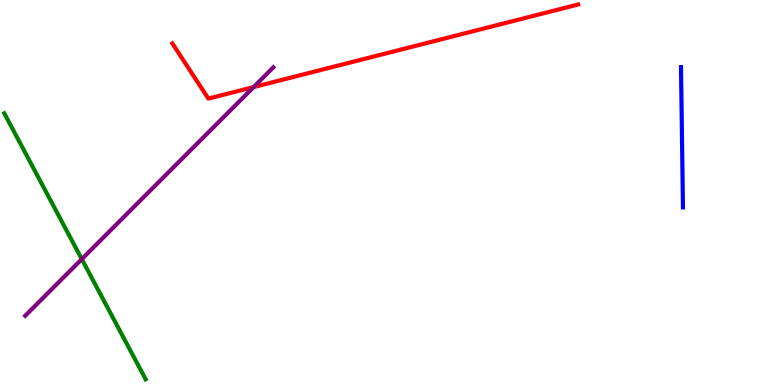[{'lines': ['blue', 'red'], 'intersections': []}, {'lines': ['green', 'red'], 'intersections': []}, {'lines': ['purple', 'red'], 'intersections': [{'x': 3.27, 'y': 7.74}]}, {'lines': ['blue', 'green'], 'intersections': []}, {'lines': ['blue', 'purple'], 'intersections': []}, {'lines': ['green', 'purple'], 'intersections': [{'x': 1.06, 'y': 3.27}]}]